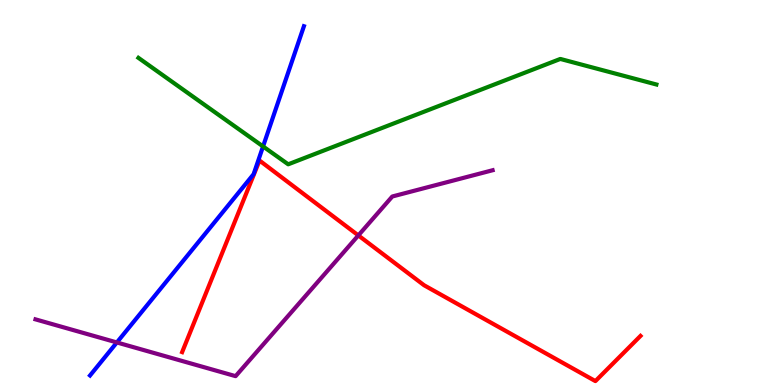[{'lines': ['blue', 'red'], 'intersections': []}, {'lines': ['green', 'red'], 'intersections': []}, {'lines': ['purple', 'red'], 'intersections': [{'x': 4.62, 'y': 3.89}]}, {'lines': ['blue', 'green'], 'intersections': [{'x': 3.39, 'y': 6.2}]}, {'lines': ['blue', 'purple'], 'intersections': [{'x': 1.51, 'y': 1.1}]}, {'lines': ['green', 'purple'], 'intersections': []}]